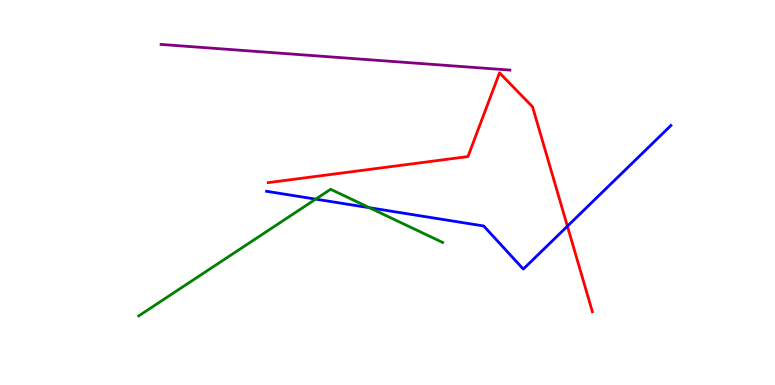[{'lines': ['blue', 'red'], 'intersections': [{'x': 7.32, 'y': 4.12}]}, {'lines': ['green', 'red'], 'intersections': []}, {'lines': ['purple', 'red'], 'intersections': []}, {'lines': ['blue', 'green'], 'intersections': [{'x': 4.07, 'y': 4.83}, {'x': 4.77, 'y': 4.6}]}, {'lines': ['blue', 'purple'], 'intersections': []}, {'lines': ['green', 'purple'], 'intersections': []}]